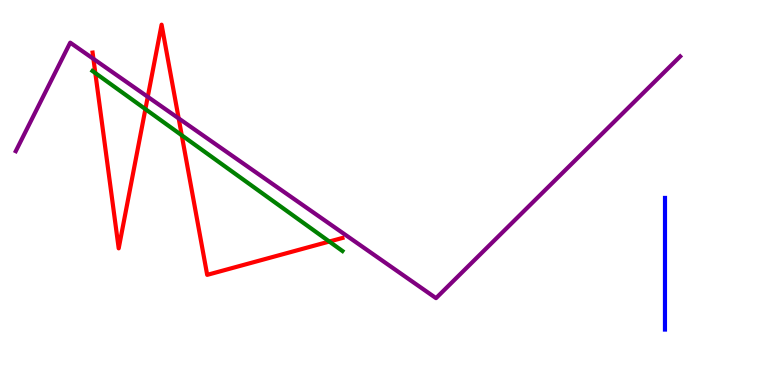[{'lines': ['blue', 'red'], 'intersections': []}, {'lines': ['green', 'red'], 'intersections': [{'x': 1.23, 'y': 8.1}, {'x': 1.88, 'y': 7.17}, {'x': 2.35, 'y': 6.49}, {'x': 4.25, 'y': 3.73}]}, {'lines': ['purple', 'red'], 'intersections': [{'x': 1.21, 'y': 8.47}, {'x': 1.91, 'y': 7.49}, {'x': 2.31, 'y': 6.92}]}, {'lines': ['blue', 'green'], 'intersections': []}, {'lines': ['blue', 'purple'], 'intersections': []}, {'lines': ['green', 'purple'], 'intersections': []}]